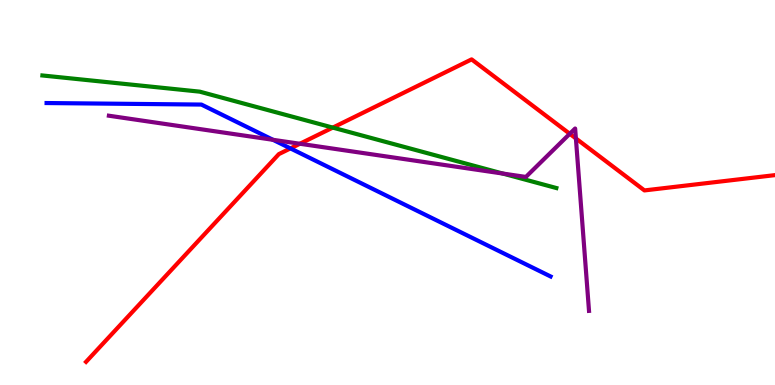[{'lines': ['blue', 'red'], 'intersections': [{'x': 3.75, 'y': 6.15}]}, {'lines': ['green', 'red'], 'intersections': [{'x': 4.29, 'y': 6.69}]}, {'lines': ['purple', 'red'], 'intersections': [{'x': 3.87, 'y': 6.27}, {'x': 7.35, 'y': 6.52}, {'x': 7.43, 'y': 6.4}]}, {'lines': ['blue', 'green'], 'intersections': []}, {'lines': ['blue', 'purple'], 'intersections': [{'x': 3.52, 'y': 6.37}]}, {'lines': ['green', 'purple'], 'intersections': [{'x': 6.49, 'y': 5.49}]}]